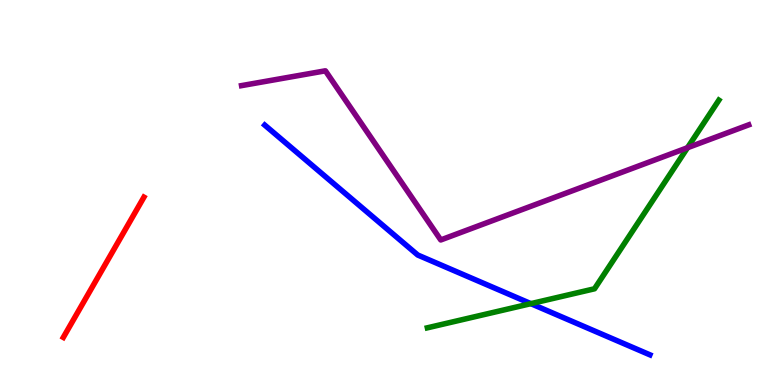[{'lines': ['blue', 'red'], 'intersections': []}, {'lines': ['green', 'red'], 'intersections': []}, {'lines': ['purple', 'red'], 'intersections': []}, {'lines': ['blue', 'green'], 'intersections': [{'x': 6.85, 'y': 2.11}]}, {'lines': ['blue', 'purple'], 'intersections': []}, {'lines': ['green', 'purple'], 'intersections': [{'x': 8.87, 'y': 6.16}]}]